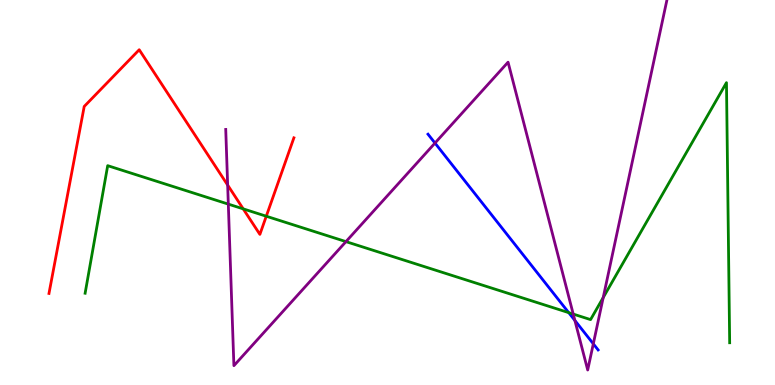[{'lines': ['blue', 'red'], 'intersections': []}, {'lines': ['green', 'red'], 'intersections': [{'x': 3.14, 'y': 4.57}, {'x': 3.44, 'y': 4.38}]}, {'lines': ['purple', 'red'], 'intersections': [{'x': 2.94, 'y': 5.19}]}, {'lines': ['blue', 'green'], 'intersections': [{'x': 7.34, 'y': 1.88}]}, {'lines': ['blue', 'purple'], 'intersections': [{'x': 5.61, 'y': 6.28}, {'x': 7.42, 'y': 1.68}, {'x': 7.66, 'y': 1.07}]}, {'lines': ['green', 'purple'], 'intersections': [{'x': 2.95, 'y': 4.7}, {'x': 4.46, 'y': 3.72}, {'x': 7.4, 'y': 1.84}, {'x': 7.78, 'y': 2.27}]}]